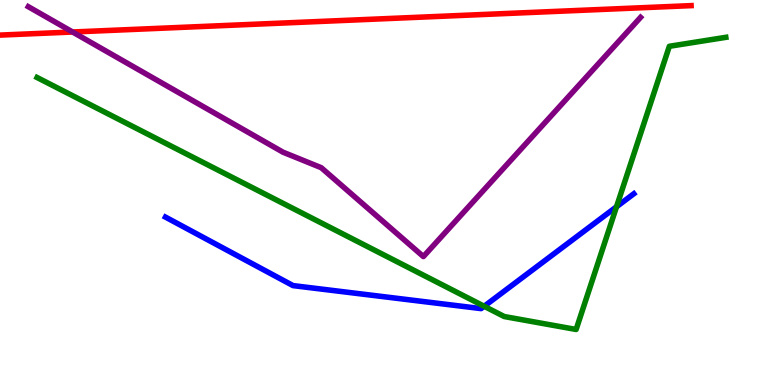[{'lines': ['blue', 'red'], 'intersections': []}, {'lines': ['green', 'red'], 'intersections': []}, {'lines': ['purple', 'red'], 'intersections': [{'x': 0.937, 'y': 9.17}]}, {'lines': ['blue', 'green'], 'intersections': [{'x': 6.25, 'y': 2.05}, {'x': 7.96, 'y': 4.63}]}, {'lines': ['blue', 'purple'], 'intersections': []}, {'lines': ['green', 'purple'], 'intersections': []}]